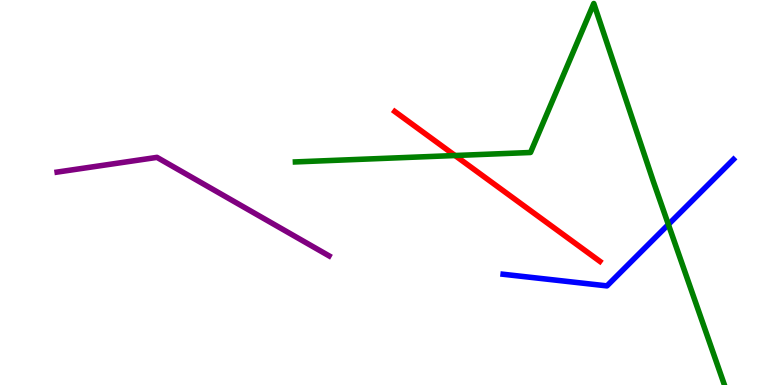[{'lines': ['blue', 'red'], 'intersections': []}, {'lines': ['green', 'red'], 'intersections': [{'x': 5.87, 'y': 5.96}]}, {'lines': ['purple', 'red'], 'intersections': []}, {'lines': ['blue', 'green'], 'intersections': [{'x': 8.62, 'y': 4.17}]}, {'lines': ['blue', 'purple'], 'intersections': []}, {'lines': ['green', 'purple'], 'intersections': []}]